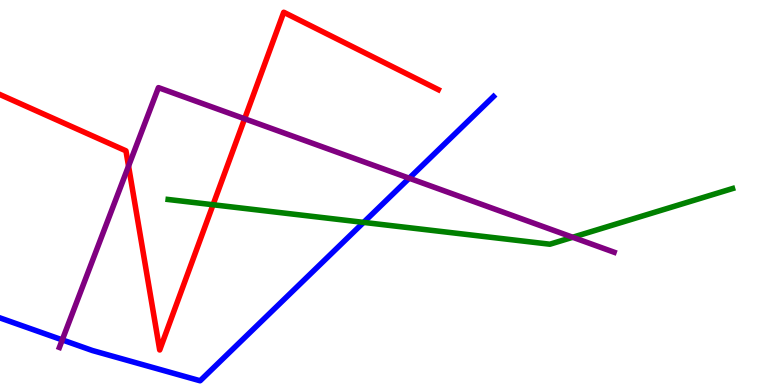[{'lines': ['blue', 'red'], 'intersections': []}, {'lines': ['green', 'red'], 'intersections': [{'x': 2.75, 'y': 4.68}]}, {'lines': ['purple', 'red'], 'intersections': [{'x': 1.66, 'y': 5.69}, {'x': 3.16, 'y': 6.92}]}, {'lines': ['blue', 'green'], 'intersections': [{'x': 4.69, 'y': 4.22}]}, {'lines': ['blue', 'purple'], 'intersections': [{'x': 0.804, 'y': 1.17}, {'x': 5.28, 'y': 5.37}]}, {'lines': ['green', 'purple'], 'intersections': [{'x': 7.39, 'y': 3.84}]}]